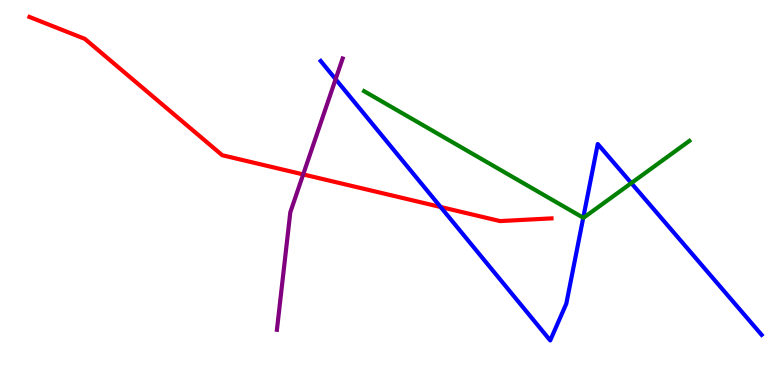[{'lines': ['blue', 'red'], 'intersections': [{'x': 5.69, 'y': 4.62}]}, {'lines': ['green', 'red'], 'intersections': []}, {'lines': ['purple', 'red'], 'intersections': [{'x': 3.91, 'y': 5.47}]}, {'lines': ['blue', 'green'], 'intersections': [{'x': 7.53, 'y': 4.34}, {'x': 8.15, 'y': 5.24}]}, {'lines': ['blue', 'purple'], 'intersections': [{'x': 4.33, 'y': 7.94}]}, {'lines': ['green', 'purple'], 'intersections': []}]